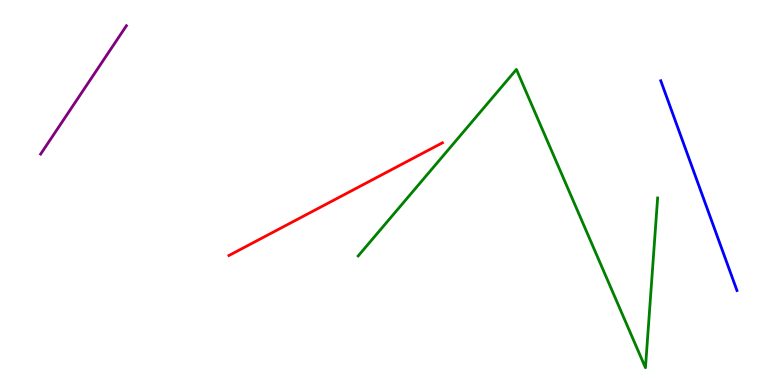[{'lines': ['blue', 'red'], 'intersections': []}, {'lines': ['green', 'red'], 'intersections': []}, {'lines': ['purple', 'red'], 'intersections': []}, {'lines': ['blue', 'green'], 'intersections': []}, {'lines': ['blue', 'purple'], 'intersections': []}, {'lines': ['green', 'purple'], 'intersections': []}]